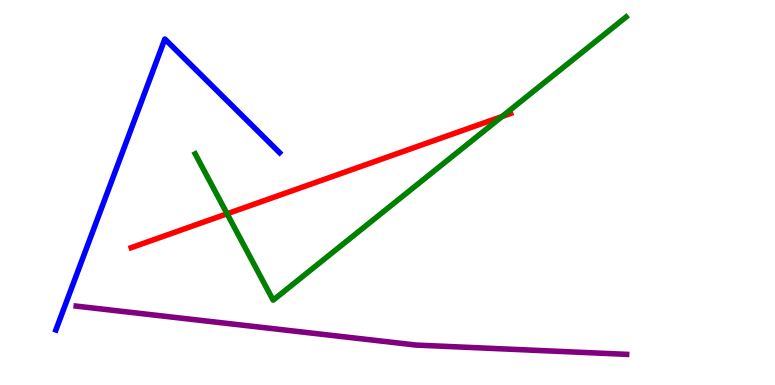[{'lines': ['blue', 'red'], 'intersections': []}, {'lines': ['green', 'red'], 'intersections': [{'x': 2.93, 'y': 4.45}, {'x': 6.48, 'y': 6.97}]}, {'lines': ['purple', 'red'], 'intersections': []}, {'lines': ['blue', 'green'], 'intersections': []}, {'lines': ['blue', 'purple'], 'intersections': []}, {'lines': ['green', 'purple'], 'intersections': []}]